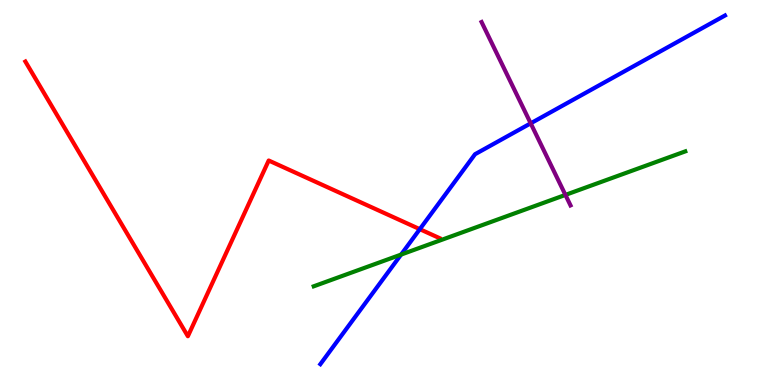[{'lines': ['blue', 'red'], 'intersections': [{'x': 5.42, 'y': 4.05}]}, {'lines': ['green', 'red'], 'intersections': []}, {'lines': ['purple', 'red'], 'intersections': []}, {'lines': ['blue', 'green'], 'intersections': [{'x': 5.18, 'y': 3.39}]}, {'lines': ['blue', 'purple'], 'intersections': [{'x': 6.85, 'y': 6.8}]}, {'lines': ['green', 'purple'], 'intersections': [{'x': 7.3, 'y': 4.94}]}]